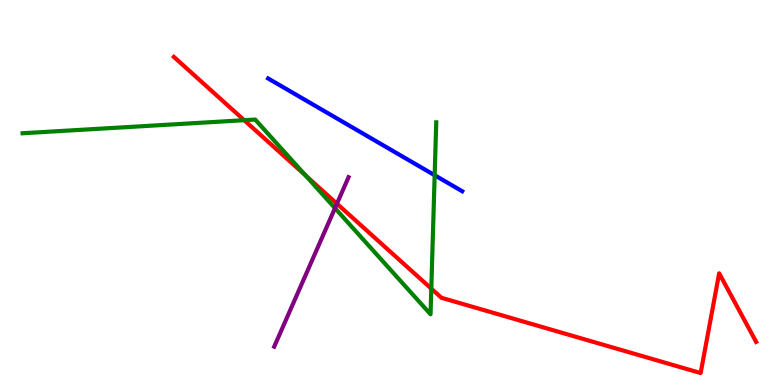[{'lines': ['blue', 'red'], 'intersections': []}, {'lines': ['green', 'red'], 'intersections': [{'x': 3.15, 'y': 6.88}, {'x': 3.94, 'y': 5.45}, {'x': 5.57, 'y': 2.5}]}, {'lines': ['purple', 'red'], 'intersections': [{'x': 4.35, 'y': 4.71}]}, {'lines': ['blue', 'green'], 'intersections': [{'x': 5.61, 'y': 5.45}]}, {'lines': ['blue', 'purple'], 'intersections': []}, {'lines': ['green', 'purple'], 'intersections': [{'x': 4.32, 'y': 4.59}]}]